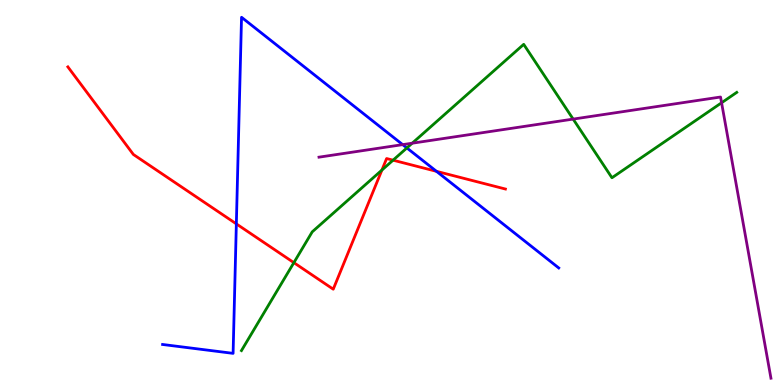[{'lines': ['blue', 'red'], 'intersections': [{'x': 3.05, 'y': 4.18}, {'x': 5.63, 'y': 5.55}]}, {'lines': ['green', 'red'], 'intersections': [{'x': 3.79, 'y': 3.18}, {'x': 4.93, 'y': 5.58}, {'x': 5.07, 'y': 5.84}]}, {'lines': ['purple', 'red'], 'intersections': []}, {'lines': ['blue', 'green'], 'intersections': [{'x': 5.25, 'y': 6.16}]}, {'lines': ['blue', 'purple'], 'intersections': [{'x': 5.2, 'y': 6.24}]}, {'lines': ['green', 'purple'], 'intersections': [{'x': 5.32, 'y': 6.28}, {'x': 7.4, 'y': 6.91}, {'x': 9.31, 'y': 7.33}]}]